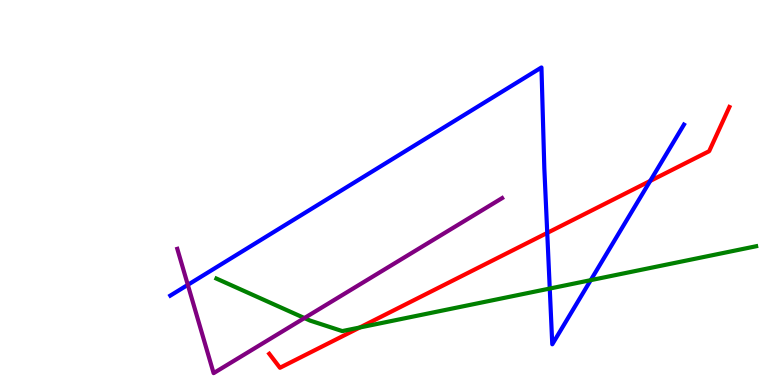[{'lines': ['blue', 'red'], 'intersections': [{'x': 7.06, 'y': 3.95}, {'x': 8.39, 'y': 5.3}]}, {'lines': ['green', 'red'], 'intersections': [{'x': 4.64, 'y': 1.49}]}, {'lines': ['purple', 'red'], 'intersections': []}, {'lines': ['blue', 'green'], 'intersections': [{'x': 7.09, 'y': 2.51}, {'x': 7.62, 'y': 2.72}]}, {'lines': ['blue', 'purple'], 'intersections': [{'x': 2.42, 'y': 2.6}]}, {'lines': ['green', 'purple'], 'intersections': [{'x': 3.93, 'y': 1.74}]}]